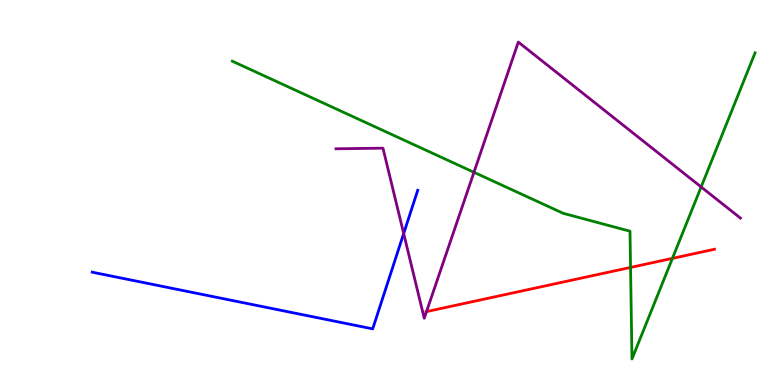[{'lines': ['blue', 'red'], 'intersections': []}, {'lines': ['green', 'red'], 'intersections': [{'x': 8.14, 'y': 3.05}, {'x': 8.68, 'y': 3.29}]}, {'lines': ['purple', 'red'], 'intersections': [{'x': 5.5, 'y': 1.91}]}, {'lines': ['blue', 'green'], 'intersections': []}, {'lines': ['blue', 'purple'], 'intersections': [{'x': 5.21, 'y': 3.93}]}, {'lines': ['green', 'purple'], 'intersections': [{'x': 6.12, 'y': 5.53}, {'x': 9.05, 'y': 5.14}]}]